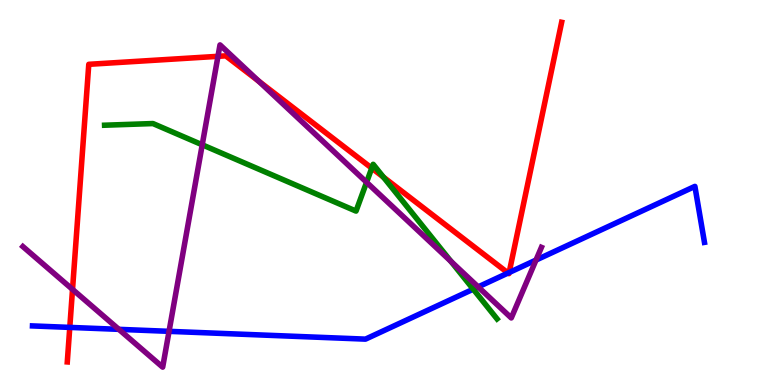[{'lines': ['blue', 'red'], 'intersections': [{'x': 0.9, 'y': 1.5}, {'x': 6.56, 'y': 2.91}, {'x': 6.57, 'y': 2.92}]}, {'lines': ['green', 'red'], 'intersections': [{'x': 4.8, 'y': 5.63}, {'x': 4.95, 'y': 5.4}]}, {'lines': ['purple', 'red'], 'intersections': [{'x': 0.936, 'y': 2.48}, {'x': 2.81, 'y': 8.54}, {'x': 3.34, 'y': 7.89}]}, {'lines': ['blue', 'green'], 'intersections': [{'x': 6.11, 'y': 2.49}]}, {'lines': ['blue', 'purple'], 'intersections': [{'x': 1.53, 'y': 1.45}, {'x': 2.18, 'y': 1.39}, {'x': 6.17, 'y': 2.55}, {'x': 6.92, 'y': 3.24}]}, {'lines': ['green', 'purple'], 'intersections': [{'x': 2.61, 'y': 6.24}, {'x': 4.73, 'y': 5.27}, {'x': 5.82, 'y': 3.21}]}]